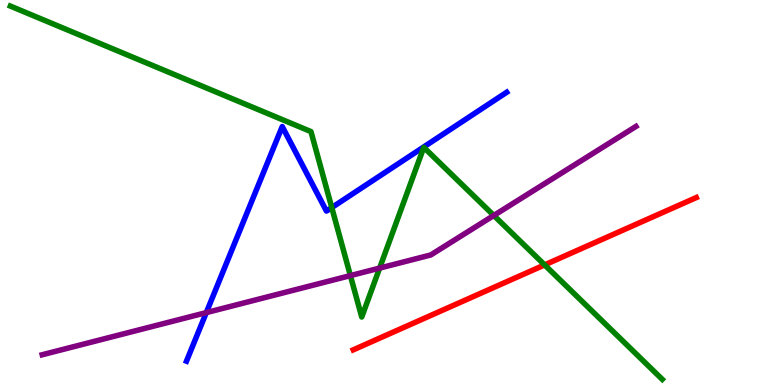[{'lines': ['blue', 'red'], 'intersections': []}, {'lines': ['green', 'red'], 'intersections': [{'x': 7.03, 'y': 3.12}]}, {'lines': ['purple', 'red'], 'intersections': []}, {'lines': ['blue', 'green'], 'intersections': [{'x': 4.28, 'y': 4.61}]}, {'lines': ['blue', 'purple'], 'intersections': [{'x': 2.66, 'y': 1.88}]}, {'lines': ['green', 'purple'], 'intersections': [{'x': 4.52, 'y': 2.84}, {'x': 4.9, 'y': 3.04}, {'x': 6.37, 'y': 4.4}]}]